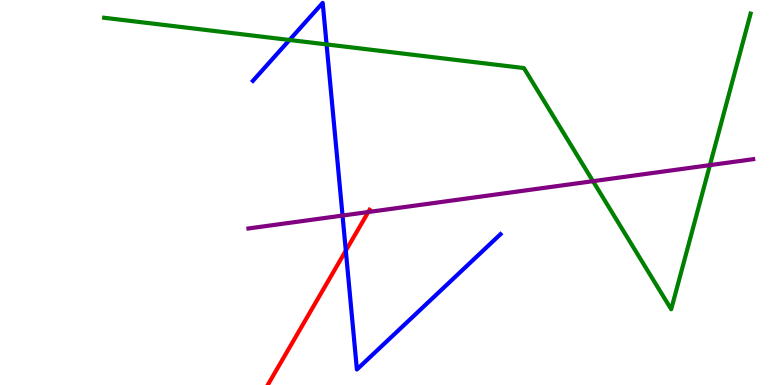[{'lines': ['blue', 'red'], 'intersections': [{'x': 4.46, 'y': 3.49}]}, {'lines': ['green', 'red'], 'intersections': []}, {'lines': ['purple', 'red'], 'intersections': [{'x': 4.75, 'y': 4.49}]}, {'lines': ['blue', 'green'], 'intersections': [{'x': 3.74, 'y': 8.96}, {'x': 4.21, 'y': 8.85}]}, {'lines': ['blue', 'purple'], 'intersections': [{'x': 4.42, 'y': 4.4}]}, {'lines': ['green', 'purple'], 'intersections': [{'x': 7.65, 'y': 5.29}, {'x': 9.16, 'y': 5.71}]}]